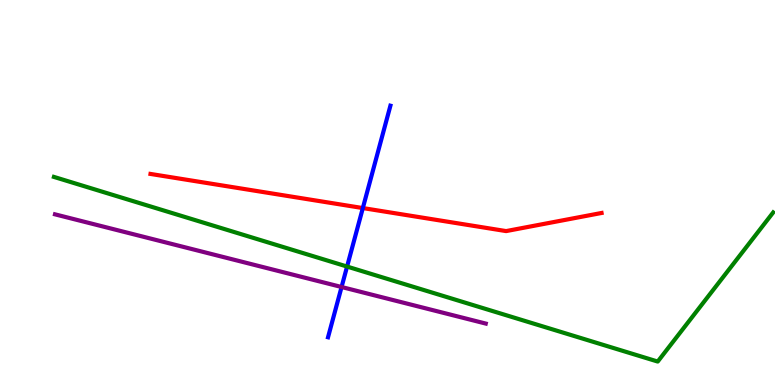[{'lines': ['blue', 'red'], 'intersections': [{'x': 4.68, 'y': 4.6}]}, {'lines': ['green', 'red'], 'intersections': []}, {'lines': ['purple', 'red'], 'intersections': []}, {'lines': ['blue', 'green'], 'intersections': [{'x': 4.48, 'y': 3.08}]}, {'lines': ['blue', 'purple'], 'intersections': [{'x': 4.41, 'y': 2.55}]}, {'lines': ['green', 'purple'], 'intersections': []}]